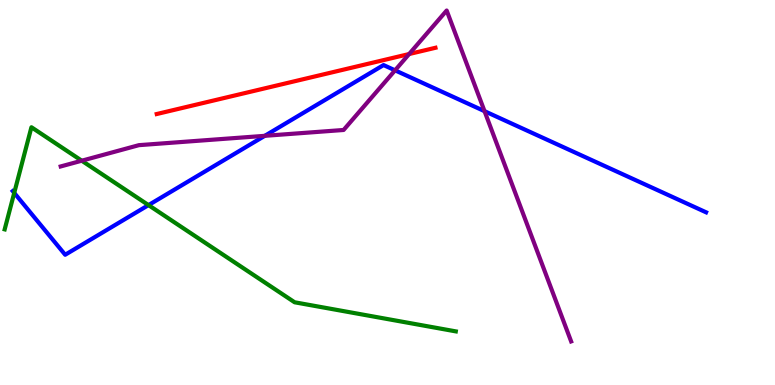[{'lines': ['blue', 'red'], 'intersections': []}, {'lines': ['green', 'red'], 'intersections': []}, {'lines': ['purple', 'red'], 'intersections': [{'x': 5.28, 'y': 8.6}]}, {'lines': ['blue', 'green'], 'intersections': [{'x': 0.184, 'y': 4.99}, {'x': 1.92, 'y': 4.67}]}, {'lines': ['blue', 'purple'], 'intersections': [{'x': 3.42, 'y': 6.47}, {'x': 5.1, 'y': 8.17}, {'x': 6.25, 'y': 7.11}]}, {'lines': ['green', 'purple'], 'intersections': [{'x': 1.05, 'y': 5.83}]}]